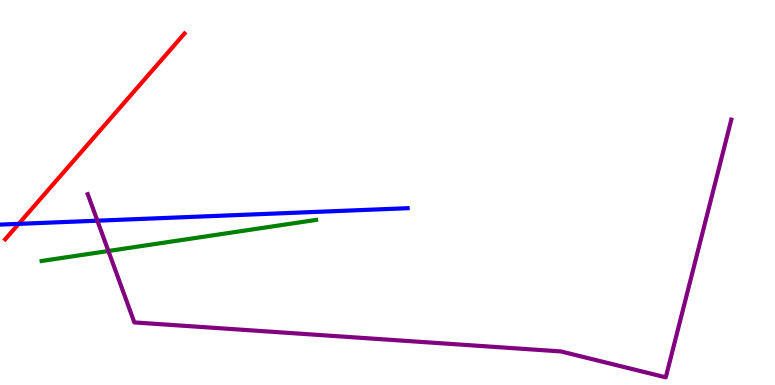[{'lines': ['blue', 'red'], 'intersections': [{'x': 0.241, 'y': 4.19}]}, {'lines': ['green', 'red'], 'intersections': []}, {'lines': ['purple', 'red'], 'intersections': []}, {'lines': ['blue', 'green'], 'intersections': []}, {'lines': ['blue', 'purple'], 'intersections': [{'x': 1.26, 'y': 4.27}]}, {'lines': ['green', 'purple'], 'intersections': [{'x': 1.4, 'y': 3.48}]}]